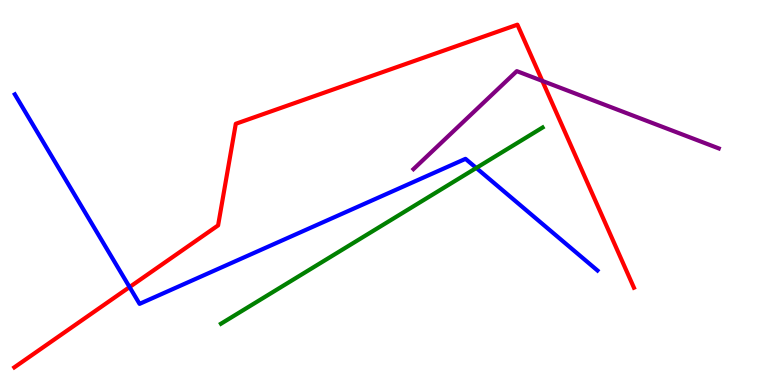[{'lines': ['blue', 'red'], 'intersections': [{'x': 1.67, 'y': 2.54}]}, {'lines': ['green', 'red'], 'intersections': []}, {'lines': ['purple', 'red'], 'intersections': [{'x': 7.0, 'y': 7.9}]}, {'lines': ['blue', 'green'], 'intersections': [{'x': 6.15, 'y': 5.64}]}, {'lines': ['blue', 'purple'], 'intersections': []}, {'lines': ['green', 'purple'], 'intersections': []}]